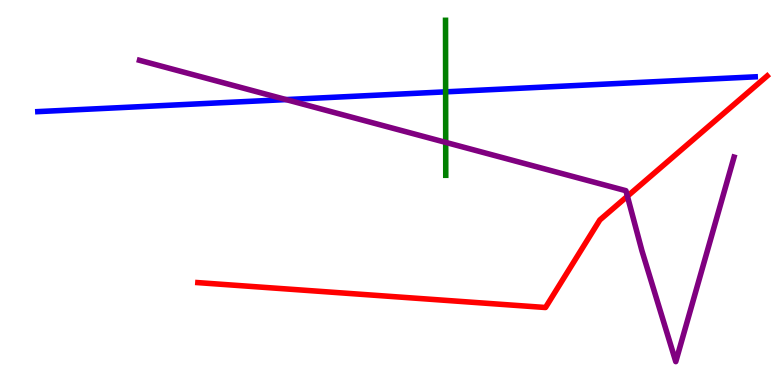[{'lines': ['blue', 'red'], 'intersections': []}, {'lines': ['green', 'red'], 'intersections': []}, {'lines': ['purple', 'red'], 'intersections': [{'x': 8.1, 'y': 4.9}]}, {'lines': ['blue', 'green'], 'intersections': [{'x': 5.75, 'y': 7.61}]}, {'lines': ['blue', 'purple'], 'intersections': [{'x': 3.69, 'y': 7.41}]}, {'lines': ['green', 'purple'], 'intersections': [{'x': 5.75, 'y': 6.3}]}]